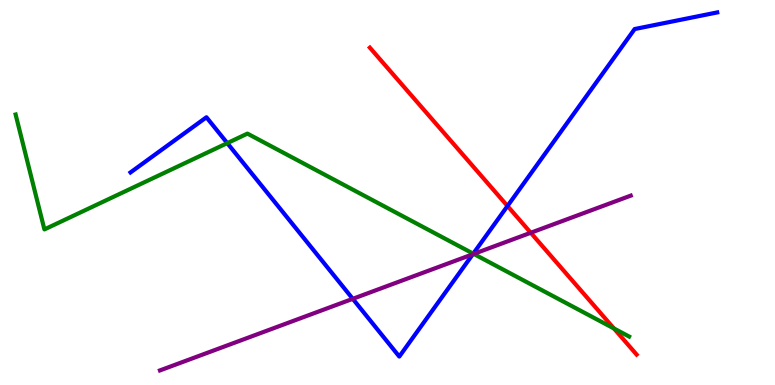[{'lines': ['blue', 'red'], 'intersections': [{'x': 6.55, 'y': 4.65}]}, {'lines': ['green', 'red'], 'intersections': [{'x': 7.92, 'y': 1.47}]}, {'lines': ['purple', 'red'], 'intersections': [{'x': 6.85, 'y': 3.95}]}, {'lines': ['blue', 'green'], 'intersections': [{'x': 2.93, 'y': 6.28}, {'x': 6.11, 'y': 3.41}]}, {'lines': ['blue', 'purple'], 'intersections': [{'x': 4.55, 'y': 2.24}, {'x': 6.1, 'y': 3.4}]}, {'lines': ['green', 'purple'], 'intersections': [{'x': 6.11, 'y': 3.4}]}]